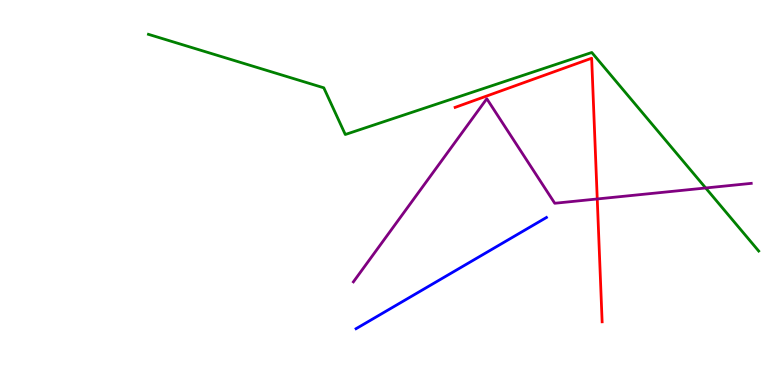[{'lines': ['blue', 'red'], 'intersections': []}, {'lines': ['green', 'red'], 'intersections': []}, {'lines': ['purple', 'red'], 'intersections': [{'x': 7.71, 'y': 4.83}]}, {'lines': ['blue', 'green'], 'intersections': []}, {'lines': ['blue', 'purple'], 'intersections': []}, {'lines': ['green', 'purple'], 'intersections': [{'x': 9.11, 'y': 5.12}]}]